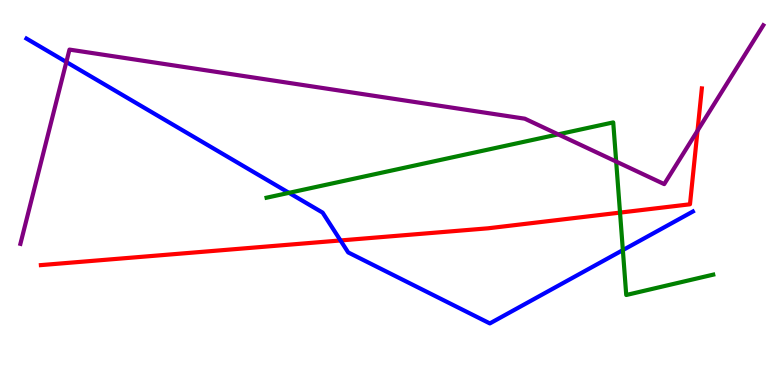[{'lines': ['blue', 'red'], 'intersections': [{'x': 4.39, 'y': 3.75}]}, {'lines': ['green', 'red'], 'intersections': [{'x': 8.0, 'y': 4.48}]}, {'lines': ['purple', 'red'], 'intersections': [{'x': 9.0, 'y': 6.6}]}, {'lines': ['blue', 'green'], 'intersections': [{'x': 3.73, 'y': 4.99}, {'x': 8.04, 'y': 3.5}]}, {'lines': ['blue', 'purple'], 'intersections': [{'x': 0.856, 'y': 8.39}]}, {'lines': ['green', 'purple'], 'intersections': [{'x': 7.2, 'y': 6.51}, {'x': 7.95, 'y': 5.8}]}]